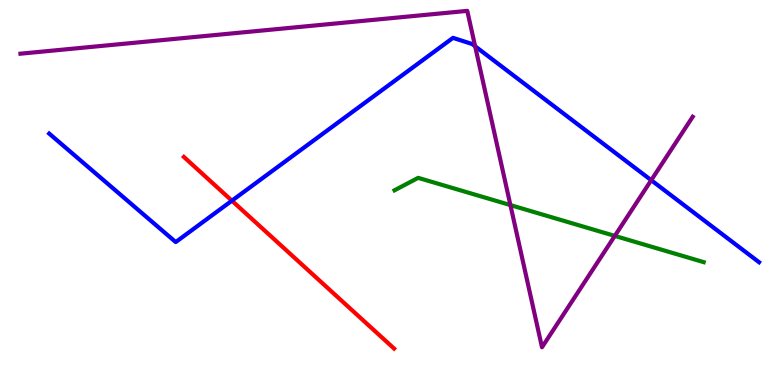[{'lines': ['blue', 'red'], 'intersections': [{'x': 2.99, 'y': 4.79}]}, {'lines': ['green', 'red'], 'intersections': []}, {'lines': ['purple', 'red'], 'intersections': []}, {'lines': ['blue', 'green'], 'intersections': []}, {'lines': ['blue', 'purple'], 'intersections': [{'x': 6.13, 'y': 8.8}, {'x': 8.4, 'y': 5.32}]}, {'lines': ['green', 'purple'], 'intersections': [{'x': 6.59, 'y': 4.67}, {'x': 7.93, 'y': 3.87}]}]